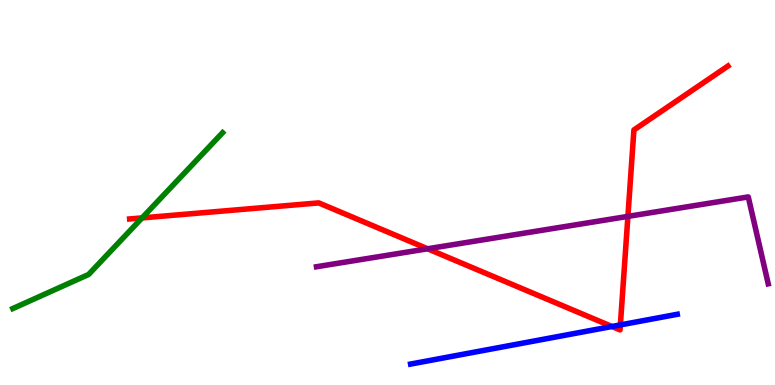[{'lines': ['blue', 'red'], 'intersections': [{'x': 7.9, 'y': 1.52}, {'x': 8.0, 'y': 1.56}]}, {'lines': ['green', 'red'], 'intersections': [{'x': 1.83, 'y': 4.34}]}, {'lines': ['purple', 'red'], 'intersections': [{'x': 5.52, 'y': 3.54}, {'x': 8.1, 'y': 4.38}]}, {'lines': ['blue', 'green'], 'intersections': []}, {'lines': ['blue', 'purple'], 'intersections': []}, {'lines': ['green', 'purple'], 'intersections': []}]